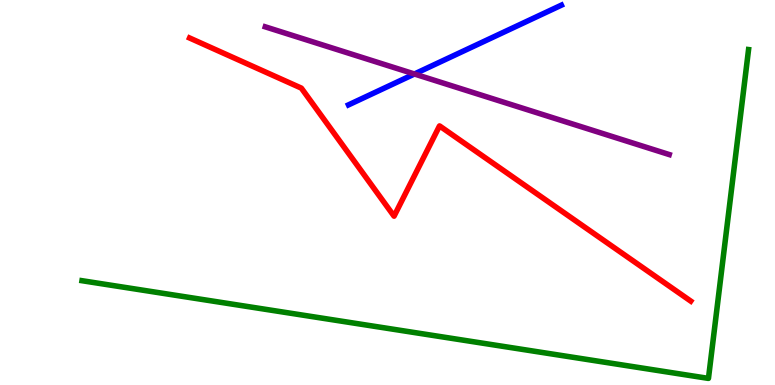[{'lines': ['blue', 'red'], 'intersections': []}, {'lines': ['green', 'red'], 'intersections': []}, {'lines': ['purple', 'red'], 'intersections': []}, {'lines': ['blue', 'green'], 'intersections': []}, {'lines': ['blue', 'purple'], 'intersections': [{'x': 5.35, 'y': 8.08}]}, {'lines': ['green', 'purple'], 'intersections': []}]